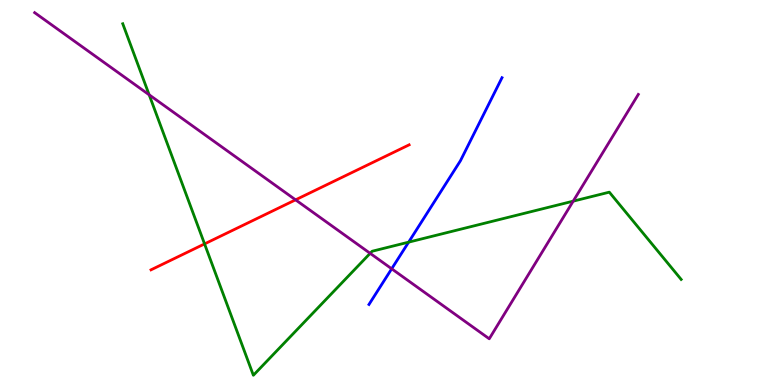[{'lines': ['blue', 'red'], 'intersections': []}, {'lines': ['green', 'red'], 'intersections': [{'x': 2.64, 'y': 3.66}]}, {'lines': ['purple', 'red'], 'intersections': [{'x': 3.81, 'y': 4.81}]}, {'lines': ['blue', 'green'], 'intersections': [{'x': 5.27, 'y': 3.71}]}, {'lines': ['blue', 'purple'], 'intersections': [{'x': 5.05, 'y': 3.02}]}, {'lines': ['green', 'purple'], 'intersections': [{'x': 1.92, 'y': 7.54}, {'x': 4.78, 'y': 3.42}, {'x': 7.4, 'y': 4.78}]}]